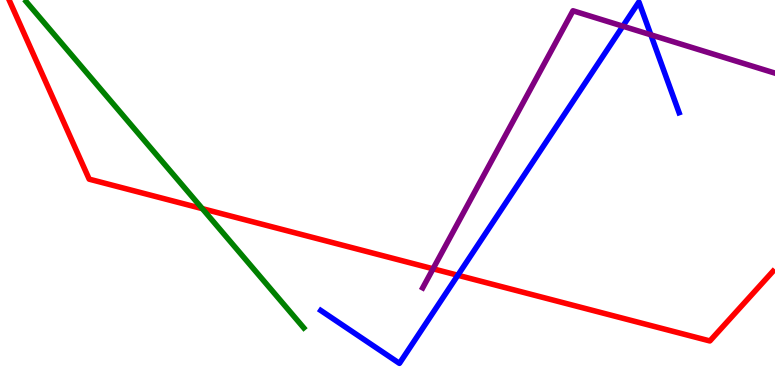[{'lines': ['blue', 'red'], 'intersections': [{'x': 5.91, 'y': 2.85}]}, {'lines': ['green', 'red'], 'intersections': [{'x': 2.61, 'y': 4.58}]}, {'lines': ['purple', 'red'], 'intersections': [{'x': 5.59, 'y': 3.02}]}, {'lines': ['blue', 'green'], 'intersections': []}, {'lines': ['blue', 'purple'], 'intersections': [{'x': 8.04, 'y': 9.32}, {'x': 8.4, 'y': 9.1}]}, {'lines': ['green', 'purple'], 'intersections': []}]